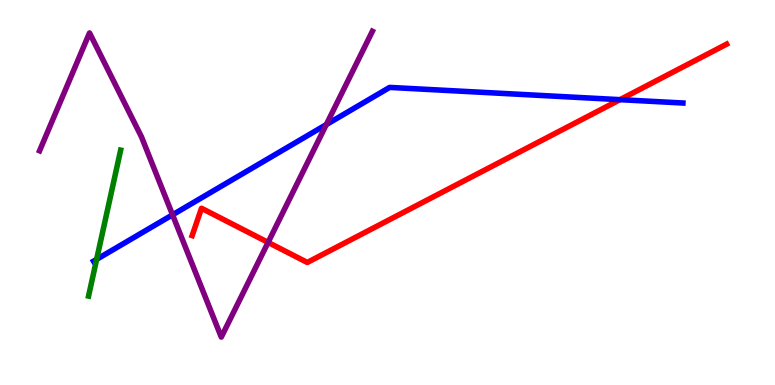[{'lines': ['blue', 'red'], 'intersections': [{'x': 8.0, 'y': 7.41}]}, {'lines': ['green', 'red'], 'intersections': []}, {'lines': ['purple', 'red'], 'intersections': [{'x': 3.46, 'y': 3.7}]}, {'lines': ['blue', 'green'], 'intersections': [{'x': 1.25, 'y': 3.26}]}, {'lines': ['blue', 'purple'], 'intersections': [{'x': 2.23, 'y': 4.42}, {'x': 4.21, 'y': 6.76}]}, {'lines': ['green', 'purple'], 'intersections': []}]